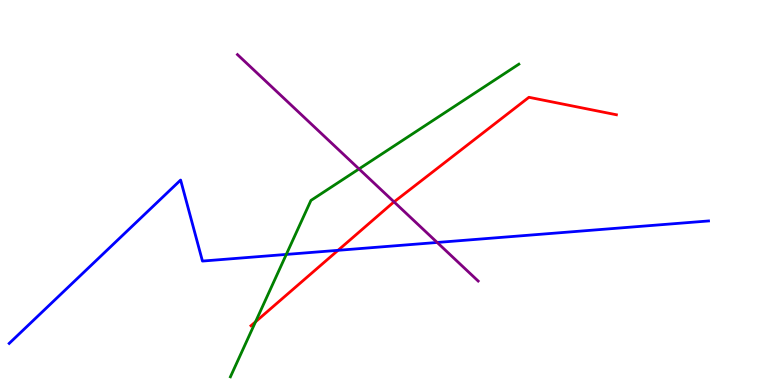[{'lines': ['blue', 'red'], 'intersections': [{'x': 4.36, 'y': 3.5}]}, {'lines': ['green', 'red'], 'intersections': [{'x': 3.3, 'y': 1.64}]}, {'lines': ['purple', 'red'], 'intersections': [{'x': 5.08, 'y': 4.76}]}, {'lines': ['blue', 'green'], 'intersections': [{'x': 3.69, 'y': 3.39}]}, {'lines': ['blue', 'purple'], 'intersections': [{'x': 5.64, 'y': 3.7}]}, {'lines': ['green', 'purple'], 'intersections': [{'x': 4.63, 'y': 5.61}]}]